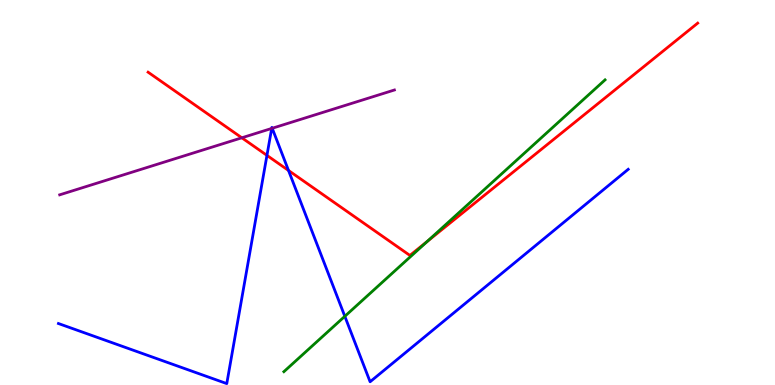[{'lines': ['blue', 'red'], 'intersections': [{'x': 3.44, 'y': 5.96}, {'x': 3.72, 'y': 5.57}]}, {'lines': ['green', 'red'], 'intersections': [{'x': 5.51, 'y': 3.73}]}, {'lines': ['purple', 'red'], 'intersections': [{'x': 3.12, 'y': 6.42}]}, {'lines': ['blue', 'green'], 'intersections': [{'x': 4.45, 'y': 1.78}]}, {'lines': ['blue', 'purple'], 'intersections': [{'x': 3.51, 'y': 6.66}, {'x': 3.51, 'y': 6.67}]}, {'lines': ['green', 'purple'], 'intersections': []}]